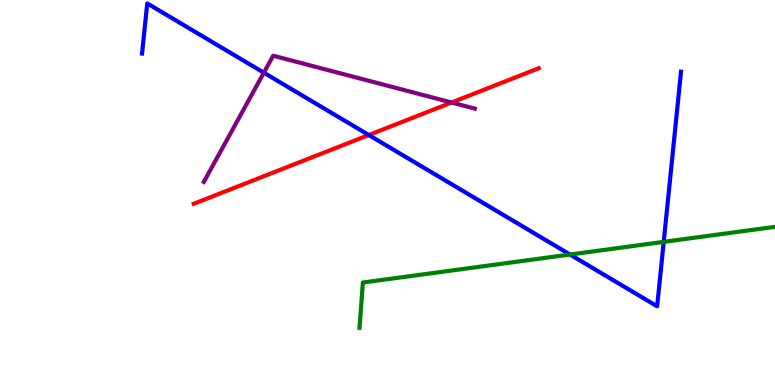[{'lines': ['blue', 'red'], 'intersections': [{'x': 4.76, 'y': 6.49}]}, {'lines': ['green', 'red'], 'intersections': []}, {'lines': ['purple', 'red'], 'intersections': [{'x': 5.83, 'y': 7.34}]}, {'lines': ['blue', 'green'], 'intersections': [{'x': 7.35, 'y': 3.39}, {'x': 8.56, 'y': 3.72}]}, {'lines': ['blue', 'purple'], 'intersections': [{'x': 3.4, 'y': 8.11}]}, {'lines': ['green', 'purple'], 'intersections': []}]